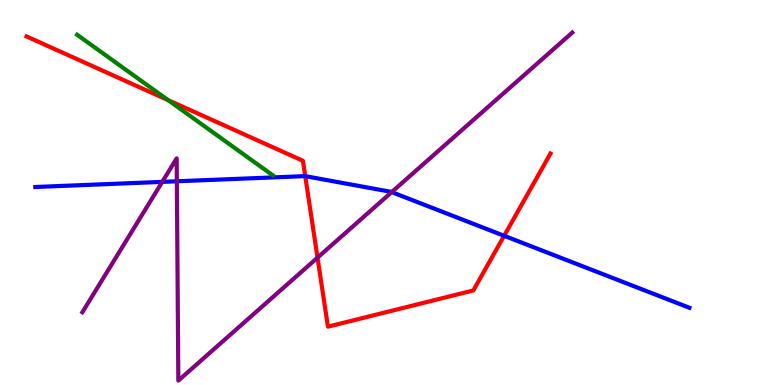[{'lines': ['blue', 'red'], 'intersections': [{'x': 3.94, 'y': 5.42}, {'x': 6.5, 'y': 3.88}]}, {'lines': ['green', 'red'], 'intersections': [{'x': 2.17, 'y': 7.4}]}, {'lines': ['purple', 'red'], 'intersections': [{'x': 4.1, 'y': 3.31}]}, {'lines': ['blue', 'green'], 'intersections': []}, {'lines': ['blue', 'purple'], 'intersections': [{'x': 2.09, 'y': 5.28}, {'x': 2.28, 'y': 5.29}, {'x': 5.05, 'y': 5.01}]}, {'lines': ['green', 'purple'], 'intersections': []}]